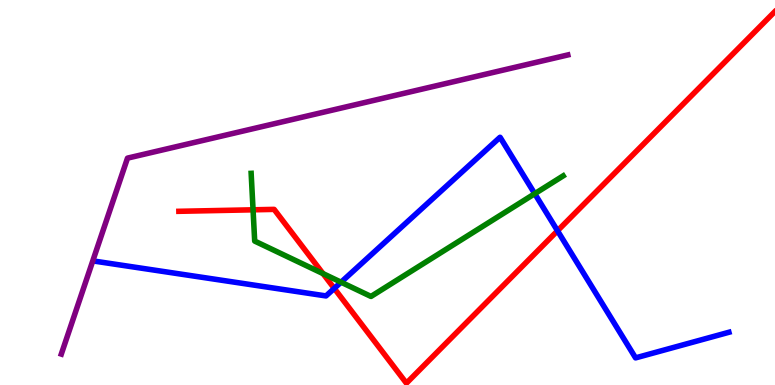[{'lines': ['blue', 'red'], 'intersections': [{'x': 4.31, 'y': 2.51}, {'x': 7.19, 'y': 4.01}]}, {'lines': ['green', 'red'], 'intersections': [{'x': 3.27, 'y': 4.55}, {'x': 4.17, 'y': 2.89}]}, {'lines': ['purple', 'red'], 'intersections': []}, {'lines': ['blue', 'green'], 'intersections': [{'x': 4.4, 'y': 2.67}, {'x': 6.9, 'y': 4.97}]}, {'lines': ['blue', 'purple'], 'intersections': []}, {'lines': ['green', 'purple'], 'intersections': []}]